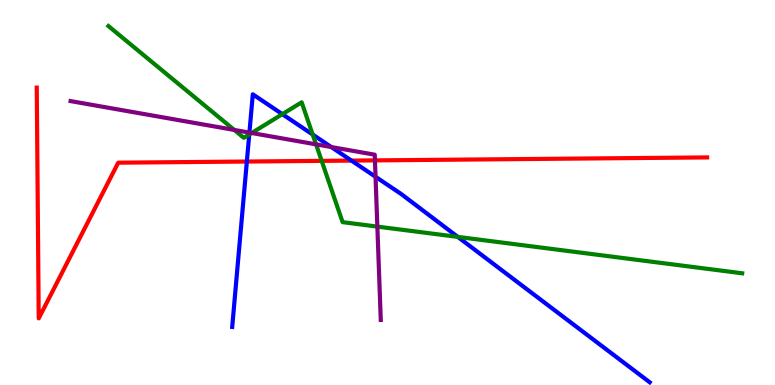[{'lines': ['blue', 'red'], 'intersections': [{'x': 3.19, 'y': 5.8}, {'x': 4.53, 'y': 5.83}]}, {'lines': ['green', 'red'], 'intersections': [{'x': 4.15, 'y': 5.82}]}, {'lines': ['purple', 'red'], 'intersections': [{'x': 4.84, 'y': 5.83}]}, {'lines': ['blue', 'green'], 'intersections': [{'x': 3.22, 'y': 6.51}, {'x': 3.64, 'y': 7.03}, {'x': 4.03, 'y': 6.51}, {'x': 5.91, 'y': 3.85}]}, {'lines': ['blue', 'purple'], 'intersections': [{'x': 3.22, 'y': 6.56}, {'x': 4.27, 'y': 6.18}, {'x': 4.85, 'y': 5.41}]}, {'lines': ['green', 'purple'], 'intersections': [{'x': 3.02, 'y': 6.62}, {'x': 3.25, 'y': 6.55}, {'x': 4.08, 'y': 6.25}, {'x': 4.87, 'y': 4.11}]}]